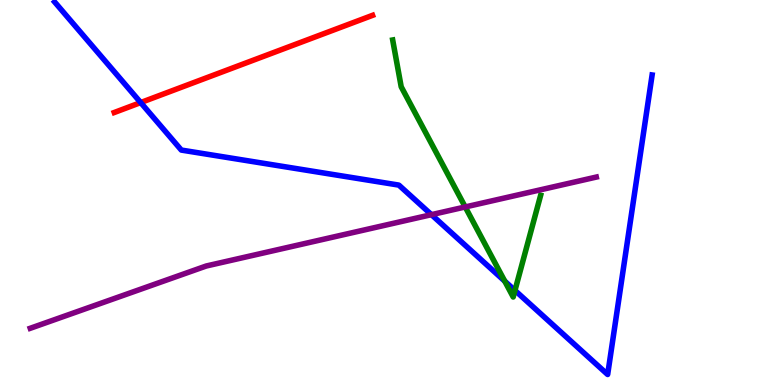[{'lines': ['blue', 'red'], 'intersections': [{'x': 1.82, 'y': 7.34}]}, {'lines': ['green', 'red'], 'intersections': []}, {'lines': ['purple', 'red'], 'intersections': []}, {'lines': ['blue', 'green'], 'intersections': [{'x': 6.51, 'y': 2.7}, {'x': 6.64, 'y': 2.46}]}, {'lines': ['blue', 'purple'], 'intersections': [{'x': 5.57, 'y': 4.42}]}, {'lines': ['green', 'purple'], 'intersections': [{'x': 6.0, 'y': 4.62}]}]